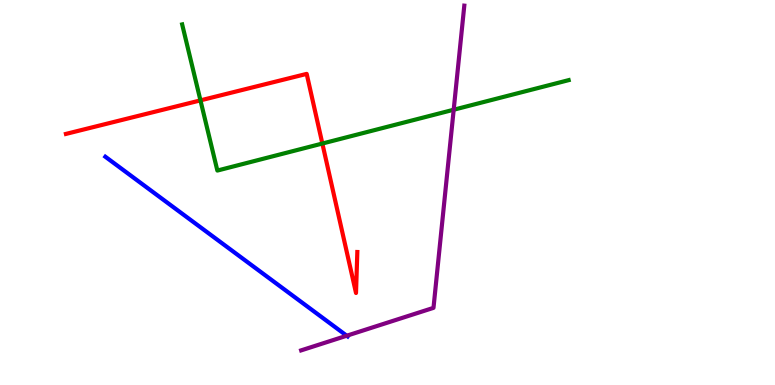[{'lines': ['blue', 'red'], 'intersections': []}, {'lines': ['green', 'red'], 'intersections': [{'x': 2.59, 'y': 7.39}, {'x': 4.16, 'y': 6.27}]}, {'lines': ['purple', 'red'], 'intersections': []}, {'lines': ['blue', 'green'], 'intersections': []}, {'lines': ['blue', 'purple'], 'intersections': [{'x': 4.47, 'y': 1.28}]}, {'lines': ['green', 'purple'], 'intersections': [{'x': 5.85, 'y': 7.15}]}]